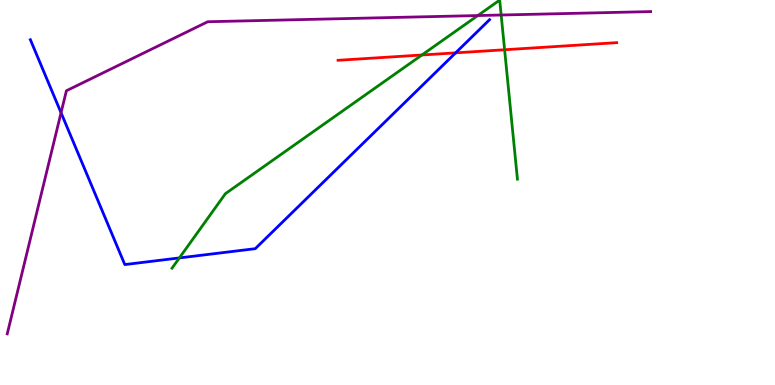[{'lines': ['blue', 'red'], 'intersections': [{'x': 5.88, 'y': 8.63}]}, {'lines': ['green', 'red'], 'intersections': [{'x': 5.44, 'y': 8.57}, {'x': 6.51, 'y': 8.71}]}, {'lines': ['purple', 'red'], 'intersections': []}, {'lines': ['blue', 'green'], 'intersections': [{'x': 2.31, 'y': 3.3}]}, {'lines': ['blue', 'purple'], 'intersections': [{'x': 0.788, 'y': 7.07}]}, {'lines': ['green', 'purple'], 'intersections': [{'x': 6.17, 'y': 9.6}, {'x': 6.47, 'y': 9.61}]}]